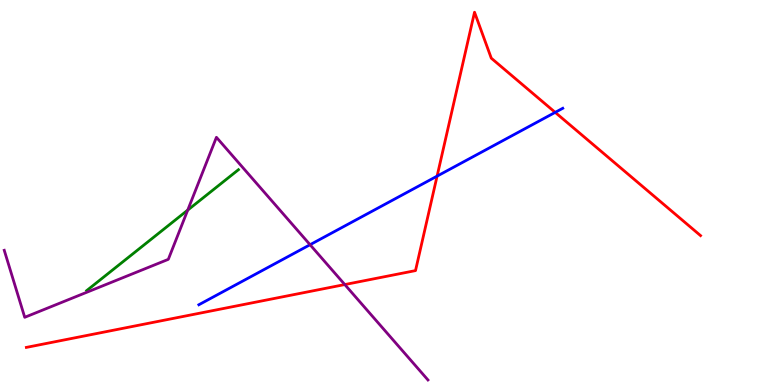[{'lines': ['blue', 'red'], 'intersections': [{'x': 5.64, 'y': 5.43}, {'x': 7.16, 'y': 7.08}]}, {'lines': ['green', 'red'], 'intersections': []}, {'lines': ['purple', 'red'], 'intersections': [{'x': 4.45, 'y': 2.61}]}, {'lines': ['blue', 'green'], 'intersections': []}, {'lines': ['blue', 'purple'], 'intersections': [{'x': 4.0, 'y': 3.64}]}, {'lines': ['green', 'purple'], 'intersections': [{'x': 2.42, 'y': 4.54}]}]